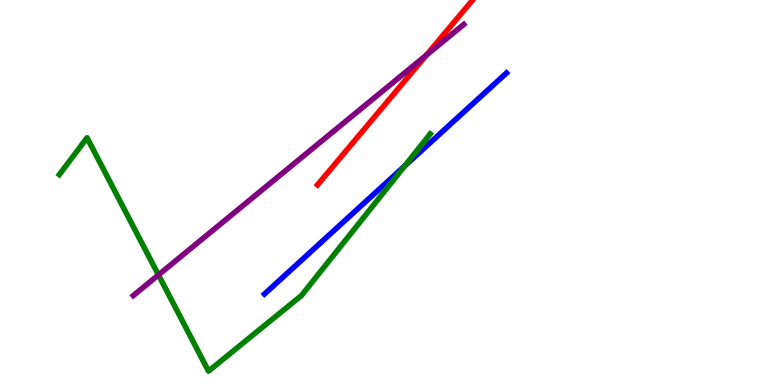[{'lines': ['blue', 'red'], 'intersections': []}, {'lines': ['green', 'red'], 'intersections': []}, {'lines': ['purple', 'red'], 'intersections': [{'x': 5.5, 'y': 8.57}]}, {'lines': ['blue', 'green'], 'intersections': [{'x': 5.22, 'y': 5.69}]}, {'lines': ['blue', 'purple'], 'intersections': []}, {'lines': ['green', 'purple'], 'intersections': [{'x': 2.04, 'y': 2.86}]}]